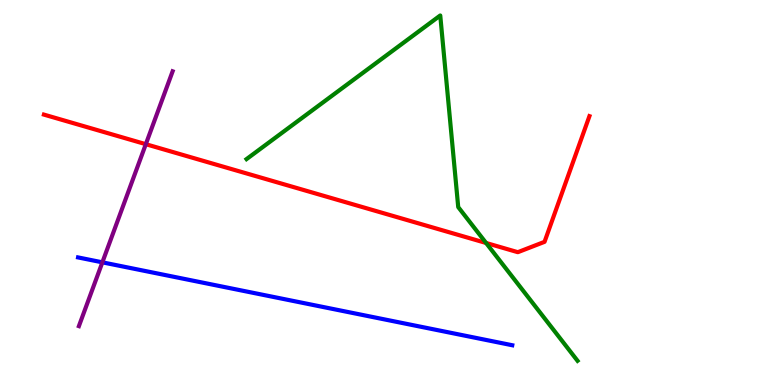[{'lines': ['blue', 'red'], 'intersections': []}, {'lines': ['green', 'red'], 'intersections': [{'x': 6.27, 'y': 3.69}]}, {'lines': ['purple', 'red'], 'intersections': [{'x': 1.88, 'y': 6.25}]}, {'lines': ['blue', 'green'], 'intersections': []}, {'lines': ['blue', 'purple'], 'intersections': [{'x': 1.32, 'y': 3.19}]}, {'lines': ['green', 'purple'], 'intersections': []}]